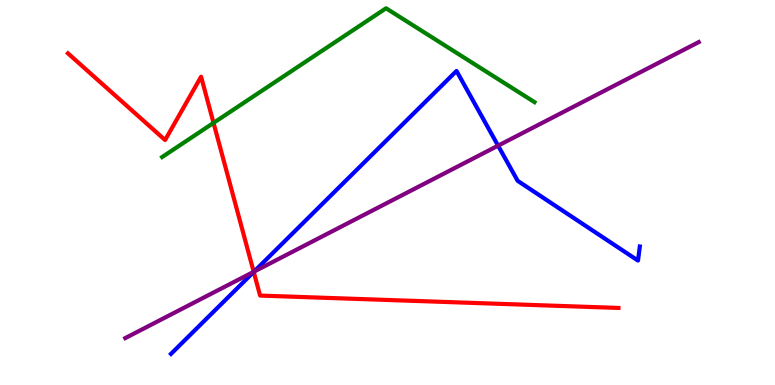[{'lines': ['blue', 'red'], 'intersections': [{'x': 3.27, 'y': 2.94}]}, {'lines': ['green', 'red'], 'intersections': [{'x': 2.76, 'y': 6.81}]}, {'lines': ['purple', 'red'], 'intersections': [{'x': 3.27, 'y': 2.94}]}, {'lines': ['blue', 'green'], 'intersections': []}, {'lines': ['blue', 'purple'], 'intersections': [{'x': 3.28, 'y': 2.94}, {'x': 6.43, 'y': 6.22}]}, {'lines': ['green', 'purple'], 'intersections': []}]